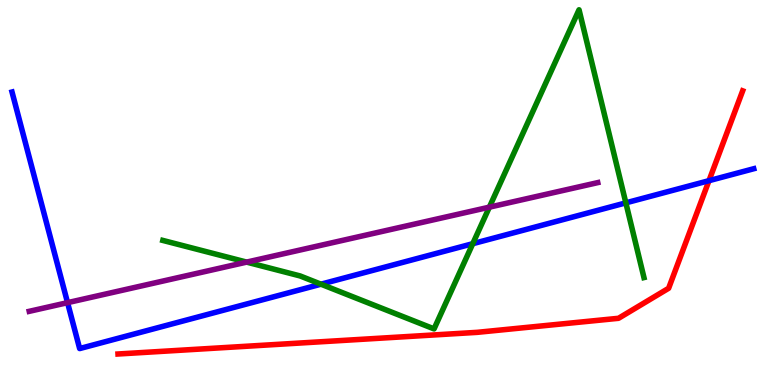[{'lines': ['blue', 'red'], 'intersections': [{'x': 9.15, 'y': 5.31}]}, {'lines': ['green', 'red'], 'intersections': []}, {'lines': ['purple', 'red'], 'intersections': []}, {'lines': ['blue', 'green'], 'intersections': [{'x': 4.14, 'y': 2.62}, {'x': 6.1, 'y': 3.67}, {'x': 8.08, 'y': 4.73}]}, {'lines': ['blue', 'purple'], 'intersections': [{'x': 0.872, 'y': 2.14}]}, {'lines': ['green', 'purple'], 'intersections': [{'x': 3.18, 'y': 3.19}, {'x': 6.31, 'y': 4.62}]}]